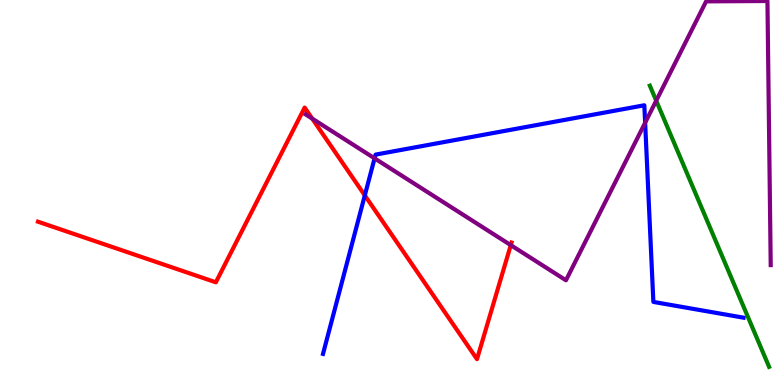[{'lines': ['blue', 'red'], 'intersections': [{'x': 4.71, 'y': 4.92}]}, {'lines': ['green', 'red'], 'intersections': []}, {'lines': ['purple', 'red'], 'intersections': [{'x': 4.03, 'y': 6.92}, {'x': 6.59, 'y': 3.63}]}, {'lines': ['blue', 'green'], 'intersections': []}, {'lines': ['blue', 'purple'], 'intersections': [{'x': 4.83, 'y': 5.89}, {'x': 8.32, 'y': 6.81}]}, {'lines': ['green', 'purple'], 'intersections': [{'x': 8.47, 'y': 7.38}]}]